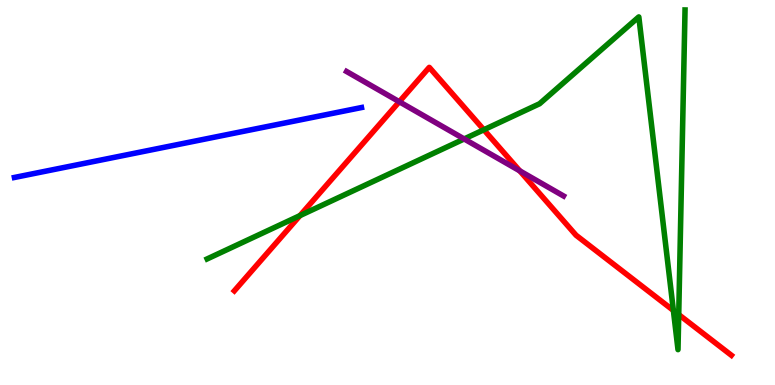[{'lines': ['blue', 'red'], 'intersections': []}, {'lines': ['green', 'red'], 'intersections': [{'x': 3.87, 'y': 4.4}, {'x': 6.24, 'y': 6.63}, {'x': 8.69, 'y': 1.94}, {'x': 8.76, 'y': 1.83}]}, {'lines': ['purple', 'red'], 'intersections': [{'x': 5.15, 'y': 7.36}, {'x': 6.71, 'y': 5.56}]}, {'lines': ['blue', 'green'], 'intersections': []}, {'lines': ['blue', 'purple'], 'intersections': []}, {'lines': ['green', 'purple'], 'intersections': [{'x': 5.99, 'y': 6.39}]}]